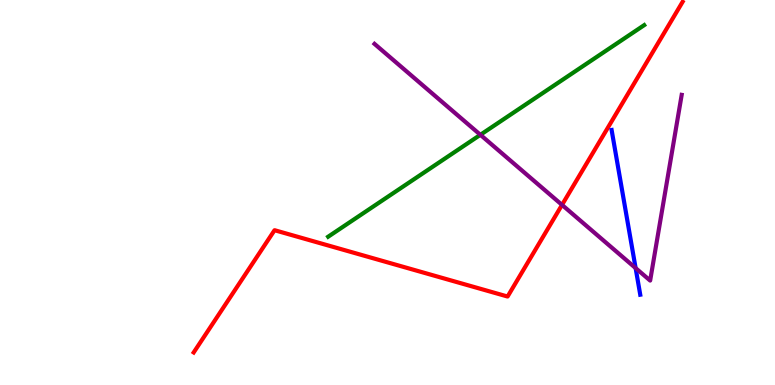[{'lines': ['blue', 'red'], 'intersections': []}, {'lines': ['green', 'red'], 'intersections': []}, {'lines': ['purple', 'red'], 'intersections': [{'x': 7.25, 'y': 4.68}]}, {'lines': ['blue', 'green'], 'intersections': []}, {'lines': ['blue', 'purple'], 'intersections': [{'x': 8.2, 'y': 3.04}]}, {'lines': ['green', 'purple'], 'intersections': [{'x': 6.2, 'y': 6.5}]}]